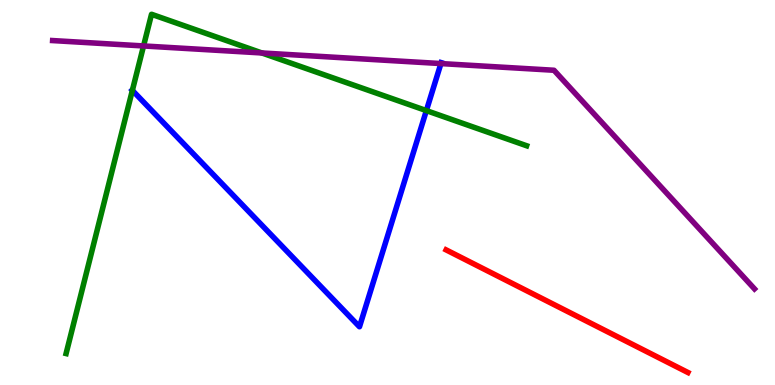[{'lines': ['blue', 'red'], 'intersections': []}, {'lines': ['green', 'red'], 'intersections': []}, {'lines': ['purple', 'red'], 'intersections': []}, {'lines': ['blue', 'green'], 'intersections': [{'x': 1.71, 'y': 7.65}, {'x': 5.5, 'y': 7.13}]}, {'lines': ['blue', 'purple'], 'intersections': [{'x': 5.69, 'y': 8.35}]}, {'lines': ['green', 'purple'], 'intersections': [{'x': 1.85, 'y': 8.81}, {'x': 3.38, 'y': 8.62}]}]